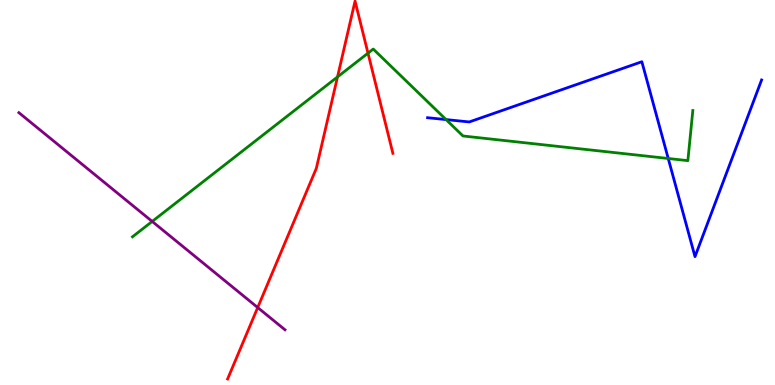[{'lines': ['blue', 'red'], 'intersections': []}, {'lines': ['green', 'red'], 'intersections': [{'x': 4.35, 'y': 8.0}, {'x': 4.75, 'y': 8.62}]}, {'lines': ['purple', 'red'], 'intersections': [{'x': 3.33, 'y': 2.01}]}, {'lines': ['blue', 'green'], 'intersections': [{'x': 5.76, 'y': 6.89}, {'x': 8.62, 'y': 5.88}]}, {'lines': ['blue', 'purple'], 'intersections': []}, {'lines': ['green', 'purple'], 'intersections': [{'x': 1.96, 'y': 4.25}]}]